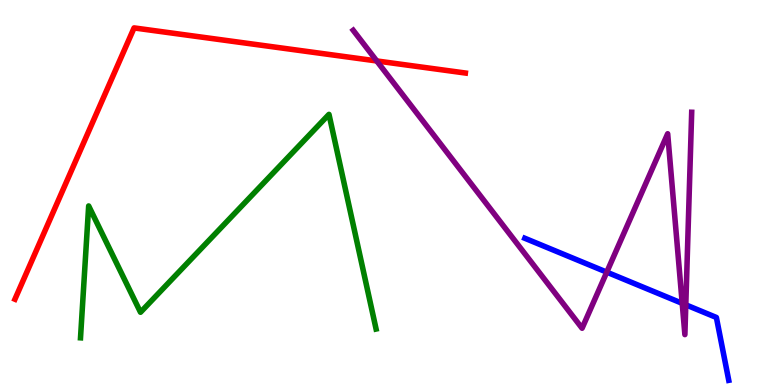[{'lines': ['blue', 'red'], 'intersections': []}, {'lines': ['green', 'red'], 'intersections': []}, {'lines': ['purple', 'red'], 'intersections': [{'x': 4.86, 'y': 8.42}]}, {'lines': ['blue', 'green'], 'intersections': []}, {'lines': ['blue', 'purple'], 'intersections': [{'x': 7.83, 'y': 2.93}, {'x': 8.8, 'y': 2.12}, {'x': 8.85, 'y': 2.08}]}, {'lines': ['green', 'purple'], 'intersections': []}]